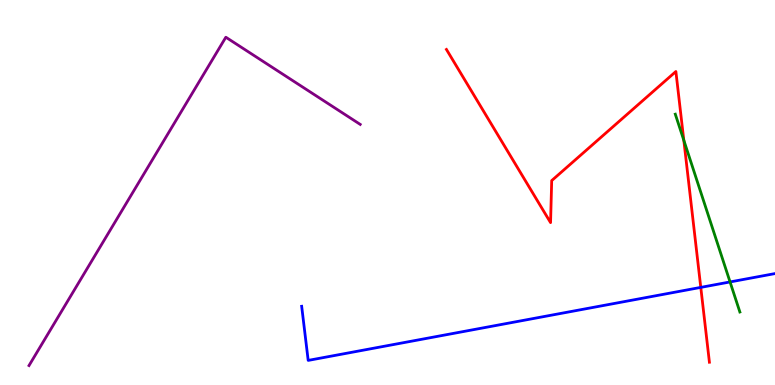[{'lines': ['blue', 'red'], 'intersections': [{'x': 9.04, 'y': 2.54}]}, {'lines': ['green', 'red'], 'intersections': [{'x': 8.82, 'y': 6.36}]}, {'lines': ['purple', 'red'], 'intersections': []}, {'lines': ['blue', 'green'], 'intersections': [{'x': 9.42, 'y': 2.68}]}, {'lines': ['blue', 'purple'], 'intersections': []}, {'lines': ['green', 'purple'], 'intersections': []}]